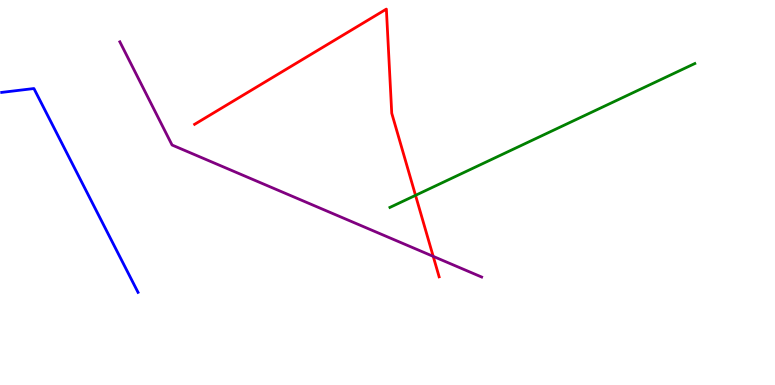[{'lines': ['blue', 'red'], 'intersections': []}, {'lines': ['green', 'red'], 'intersections': [{'x': 5.36, 'y': 4.93}]}, {'lines': ['purple', 'red'], 'intersections': [{'x': 5.59, 'y': 3.34}]}, {'lines': ['blue', 'green'], 'intersections': []}, {'lines': ['blue', 'purple'], 'intersections': []}, {'lines': ['green', 'purple'], 'intersections': []}]